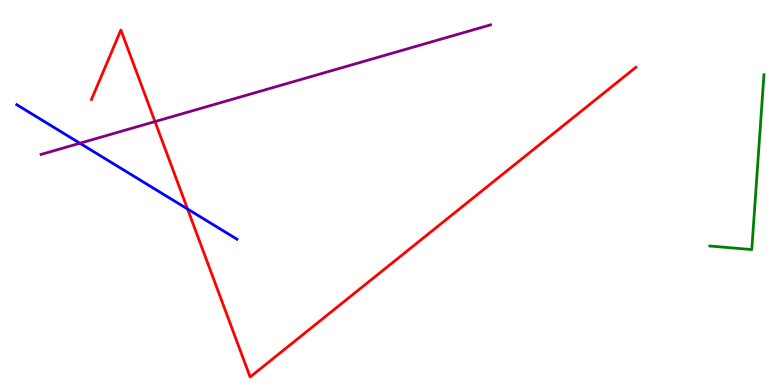[{'lines': ['blue', 'red'], 'intersections': [{'x': 2.42, 'y': 4.57}]}, {'lines': ['green', 'red'], 'intersections': []}, {'lines': ['purple', 'red'], 'intersections': [{'x': 2.0, 'y': 6.84}]}, {'lines': ['blue', 'green'], 'intersections': []}, {'lines': ['blue', 'purple'], 'intersections': [{'x': 1.03, 'y': 6.28}]}, {'lines': ['green', 'purple'], 'intersections': []}]